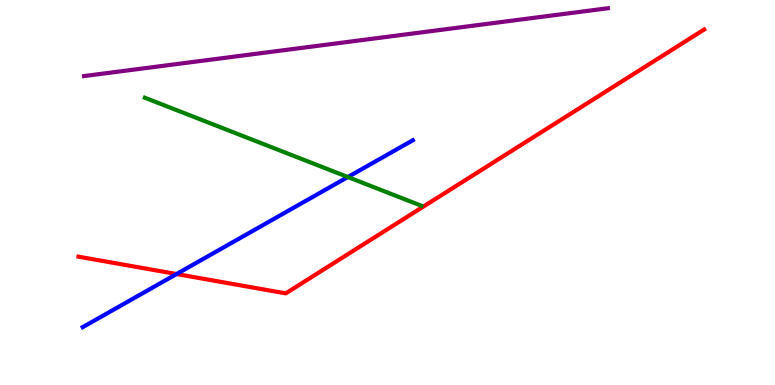[{'lines': ['blue', 'red'], 'intersections': [{'x': 2.28, 'y': 2.88}]}, {'lines': ['green', 'red'], 'intersections': []}, {'lines': ['purple', 'red'], 'intersections': []}, {'lines': ['blue', 'green'], 'intersections': [{'x': 4.49, 'y': 5.4}]}, {'lines': ['blue', 'purple'], 'intersections': []}, {'lines': ['green', 'purple'], 'intersections': []}]